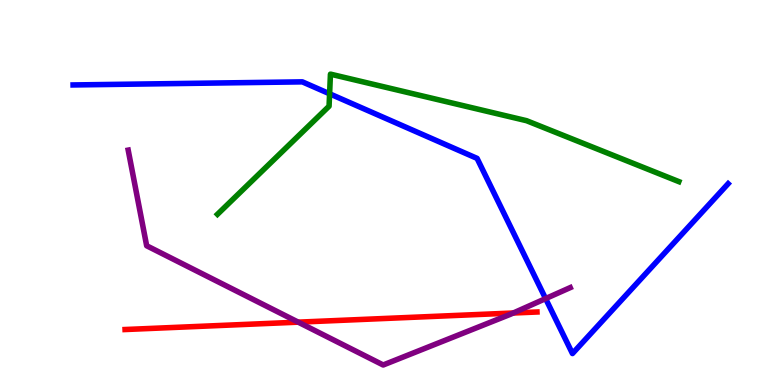[{'lines': ['blue', 'red'], 'intersections': []}, {'lines': ['green', 'red'], 'intersections': []}, {'lines': ['purple', 'red'], 'intersections': [{'x': 3.85, 'y': 1.63}, {'x': 6.62, 'y': 1.87}]}, {'lines': ['blue', 'green'], 'intersections': [{'x': 4.25, 'y': 7.56}]}, {'lines': ['blue', 'purple'], 'intersections': [{'x': 7.04, 'y': 2.24}]}, {'lines': ['green', 'purple'], 'intersections': []}]